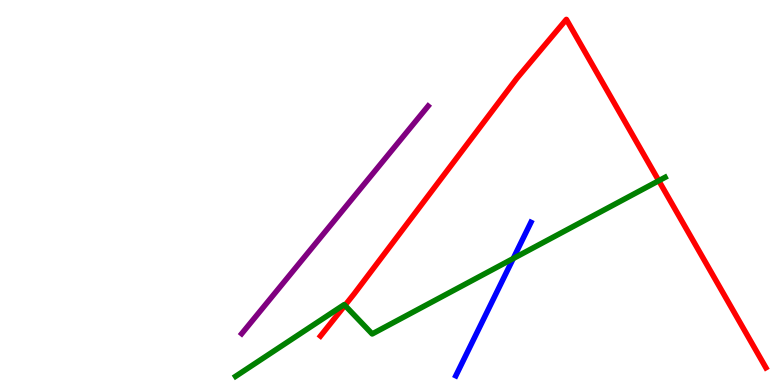[{'lines': ['blue', 'red'], 'intersections': []}, {'lines': ['green', 'red'], 'intersections': [{'x': 4.45, 'y': 2.07}, {'x': 8.5, 'y': 5.31}]}, {'lines': ['purple', 'red'], 'intersections': []}, {'lines': ['blue', 'green'], 'intersections': [{'x': 6.62, 'y': 3.28}]}, {'lines': ['blue', 'purple'], 'intersections': []}, {'lines': ['green', 'purple'], 'intersections': []}]